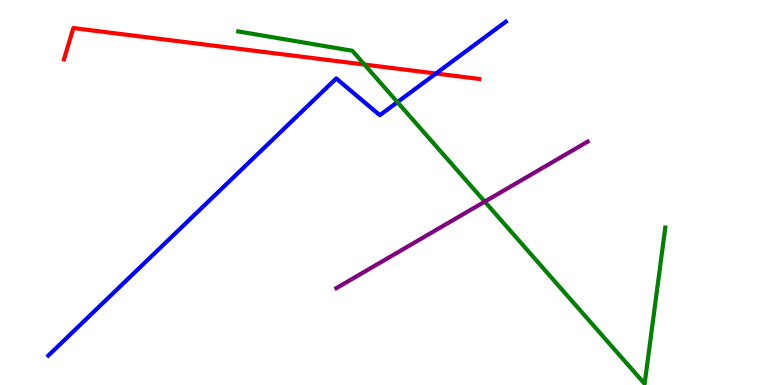[{'lines': ['blue', 'red'], 'intersections': [{'x': 5.63, 'y': 8.09}]}, {'lines': ['green', 'red'], 'intersections': [{'x': 4.7, 'y': 8.32}]}, {'lines': ['purple', 'red'], 'intersections': []}, {'lines': ['blue', 'green'], 'intersections': [{'x': 5.13, 'y': 7.35}]}, {'lines': ['blue', 'purple'], 'intersections': []}, {'lines': ['green', 'purple'], 'intersections': [{'x': 6.25, 'y': 4.76}]}]